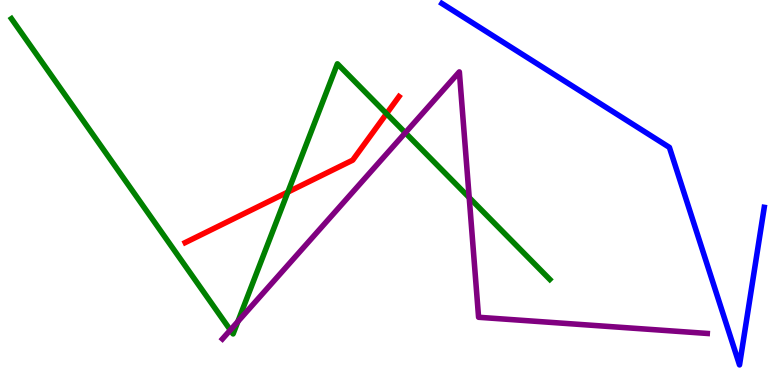[{'lines': ['blue', 'red'], 'intersections': []}, {'lines': ['green', 'red'], 'intersections': [{'x': 3.71, 'y': 5.01}, {'x': 4.99, 'y': 7.05}]}, {'lines': ['purple', 'red'], 'intersections': []}, {'lines': ['blue', 'green'], 'intersections': []}, {'lines': ['blue', 'purple'], 'intersections': []}, {'lines': ['green', 'purple'], 'intersections': [{'x': 2.97, 'y': 1.43}, {'x': 3.07, 'y': 1.65}, {'x': 5.23, 'y': 6.55}, {'x': 6.05, 'y': 4.87}]}]